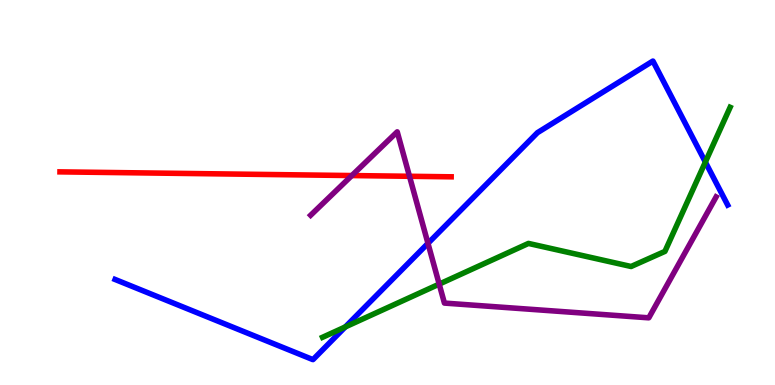[{'lines': ['blue', 'red'], 'intersections': []}, {'lines': ['green', 'red'], 'intersections': []}, {'lines': ['purple', 'red'], 'intersections': [{'x': 4.54, 'y': 5.44}, {'x': 5.28, 'y': 5.42}]}, {'lines': ['blue', 'green'], 'intersections': [{'x': 4.46, 'y': 1.51}, {'x': 9.1, 'y': 5.79}]}, {'lines': ['blue', 'purple'], 'intersections': [{'x': 5.52, 'y': 3.68}]}, {'lines': ['green', 'purple'], 'intersections': [{'x': 5.67, 'y': 2.62}]}]